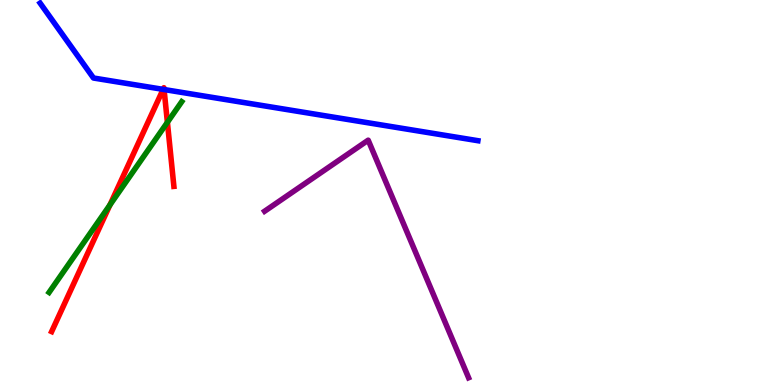[{'lines': ['blue', 'red'], 'intersections': [{'x': 2.1, 'y': 7.68}, {'x': 2.12, 'y': 7.67}]}, {'lines': ['green', 'red'], 'intersections': [{'x': 1.42, 'y': 4.68}, {'x': 2.16, 'y': 6.82}]}, {'lines': ['purple', 'red'], 'intersections': []}, {'lines': ['blue', 'green'], 'intersections': []}, {'lines': ['blue', 'purple'], 'intersections': []}, {'lines': ['green', 'purple'], 'intersections': []}]